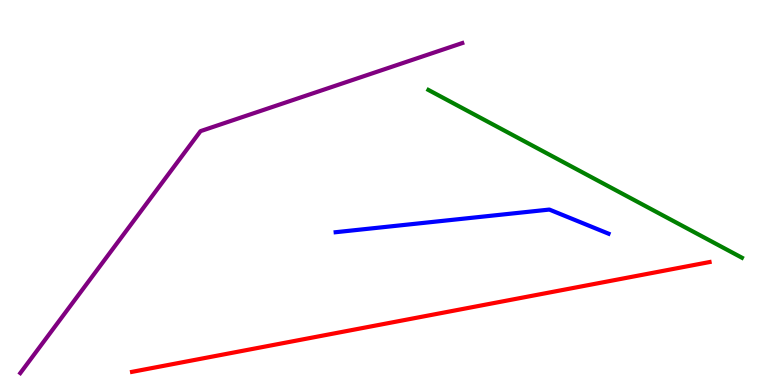[{'lines': ['blue', 'red'], 'intersections': []}, {'lines': ['green', 'red'], 'intersections': []}, {'lines': ['purple', 'red'], 'intersections': []}, {'lines': ['blue', 'green'], 'intersections': []}, {'lines': ['blue', 'purple'], 'intersections': []}, {'lines': ['green', 'purple'], 'intersections': []}]